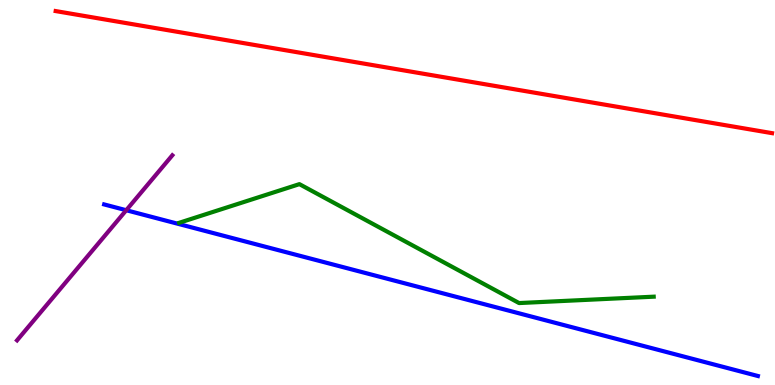[{'lines': ['blue', 'red'], 'intersections': []}, {'lines': ['green', 'red'], 'intersections': []}, {'lines': ['purple', 'red'], 'intersections': []}, {'lines': ['blue', 'green'], 'intersections': []}, {'lines': ['blue', 'purple'], 'intersections': [{'x': 1.63, 'y': 4.54}]}, {'lines': ['green', 'purple'], 'intersections': []}]